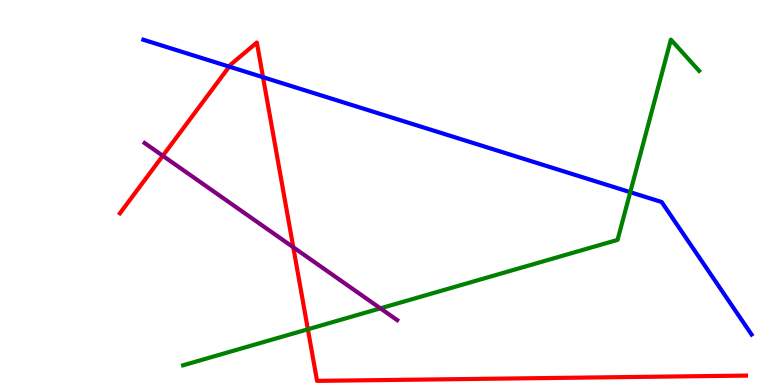[{'lines': ['blue', 'red'], 'intersections': [{'x': 2.96, 'y': 8.27}, {'x': 3.39, 'y': 7.99}]}, {'lines': ['green', 'red'], 'intersections': [{'x': 3.97, 'y': 1.45}]}, {'lines': ['purple', 'red'], 'intersections': [{'x': 2.1, 'y': 5.95}, {'x': 3.78, 'y': 3.58}]}, {'lines': ['blue', 'green'], 'intersections': [{'x': 8.13, 'y': 5.01}]}, {'lines': ['blue', 'purple'], 'intersections': []}, {'lines': ['green', 'purple'], 'intersections': [{'x': 4.91, 'y': 1.99}]}]